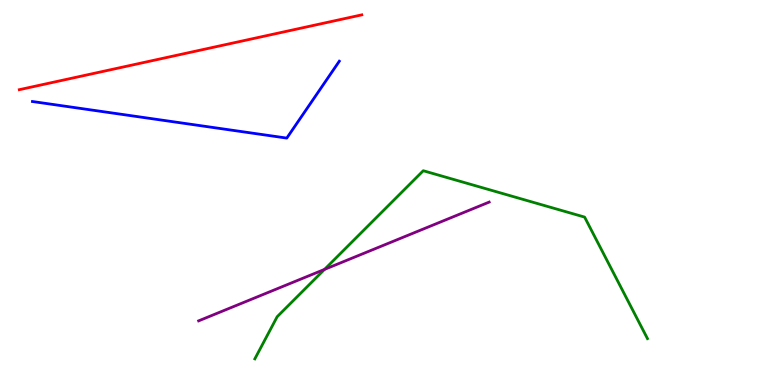[{'lines': ['blue', 'red'], 'intersections': []}, {'lines': ['green', 'red'], 'intersections': []}, {'lines': ['purple', 'red'], 'intersections': []}, {'lines': ['blue', 'green'], 'intersections': []}, {'lines': ['blue', 'purple'], 'intersections': []}, {'lines': ['green', 'purple'], 'intersections': [{'x': 4.19, 'y': 3.0}]}]